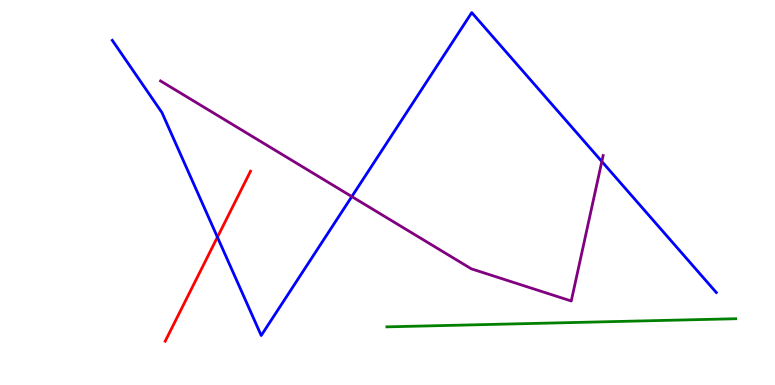[{'lines': ['blue', 'red'], 'intersections': [{'x': 2.81, 'y': 3.84}]}, {'lines': ['green', 'red'], 'intersections': []}, {'lines': ['purple', 'red'], 'intersections': []}, {'lines': ['blue', 'green'], 'intersections': []}, {'lines': ['blue', 'purple'], 'intersections': [{'x': 4.54, 'y': 4.89}, {'x': 7.77, 'y': 5.81}]}, {'lines': ['green', 'purple'], 'intersections': []}]